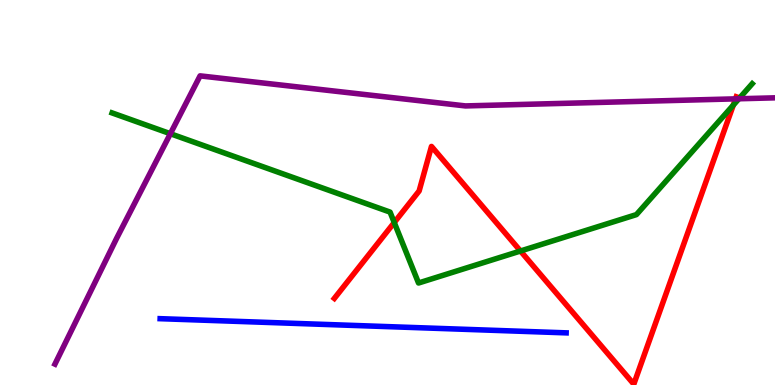[{'lines': ['blue', 'red'], 'intersections': []}, {'lines': ['green', 'red'], 'intersections': [{'x': 5.09, 'y': 4.22}, {'x': 6.72, 'y': 3.48}, {'x': 9.46, 'y': 7.27}]}, {'lines': ['purple', 'red'], 'intersections': [{'x': 9.49, 'y': 7.43}]}, {'lines': ['blue', 'green'], 'intersections': []}, {'lines': ['blue', 'purple'], 'intersections': []}, {'lines': ['green', 'purple'], 'intersections': [{'x': 2.2, 'y': 6.53}, {'x': 9.53, 'y': 7.43}]}]